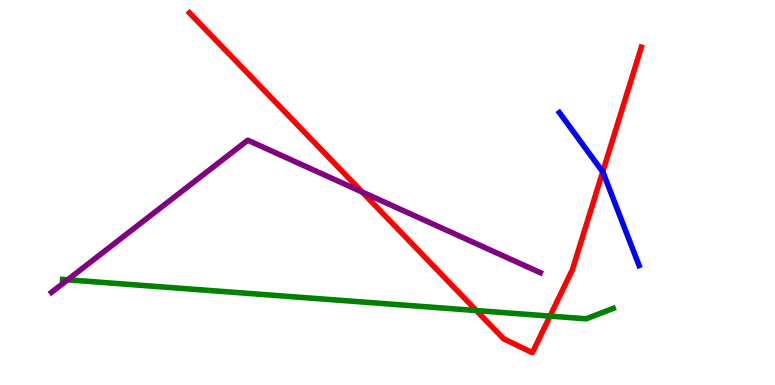[{'lines': ['blue', 'red'], 'intersections': [{'x': 7.78, 'y': 5.54}]}, {'lines': ['green', 'red'], 'intersections': [{'x': 6.15, 'y': 1.93}, {'x': 7.1, 'y': 1.79}]}, {'lines': ['purple', 'red'], 'intersections': [{'x': 4.67, 'y': 5.01}]}, {'lines': ['blue', 'green'], 'intersections': []}, {'lines': ['blue', 'purple'], 'intersections': []}, {'lines': ['green', 'purple'], 'intersections': [{'x': 0.873, 'y': 2.73}]}]